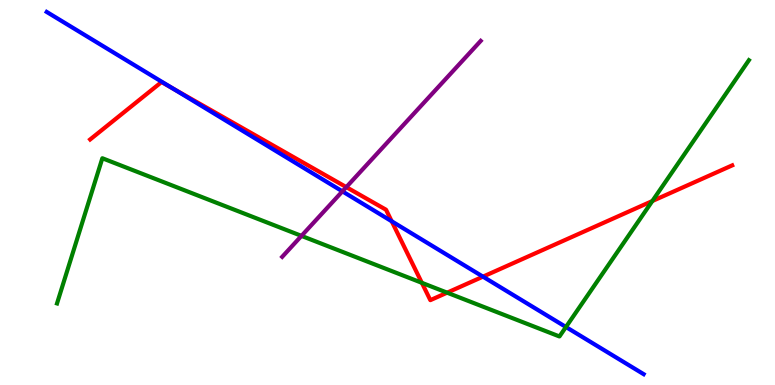[{'lines': ['blue', 'red'], 'intersections': [{'x': 2.23, 'y': 7.7}, {'x': 5.05, 'y': 4.25}, {'x': 6.23, 'y': 2.81}]}, {'lines': ['green', 'red'], 'intersections': [{'x': 5.44, 'y': 2.65}, {'x': 5.77, 'y': 2.4}, {'x': 8.42, 'y': 4.78}]}, {'lines': ['purple', 'red'], 'intersections': [{'x': 4.47, 'y': 5.14}]}, {'lines': ['blue', 'green'], 'intersections': [{'x': 7.3, 'y': 1.51}]}, {'lines': ['blue', 'purple'], 'intersections': [{'x': 4.42, 'y': 5.03}]}, {'lines': ['green', 'purple'], 'intersections': [{'x': 3.89, 'y': 3.87}]}]